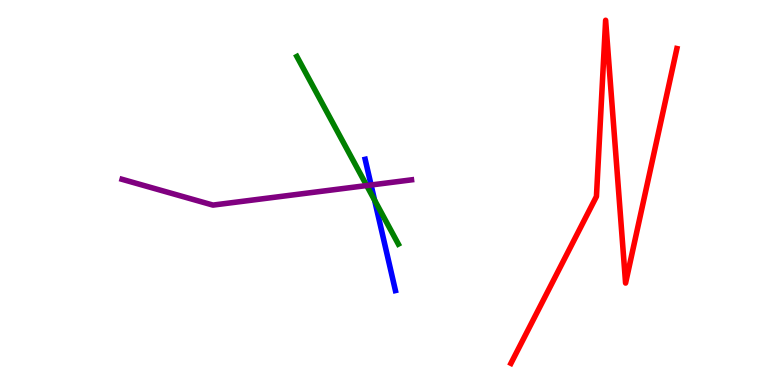[{'lines': ['blue', 'red'], 'intersections': []}, {'lines': ['green', 'red'], 'intersections': []}, {'lines': ['purple', 'red'], 'intersections': []}, {'lines': ['blue', 'green'], 'intersections': [{'x': 4.83, 'y': 4.8}]}, {'lines': ['blue', 'purple'], 'intersections': [{'x': 4.79, 'y': 5.2}]}, {'lines': ['green', 'purple'], 'intersections': [{'x': 4.73, 'y': 5.18}]}]